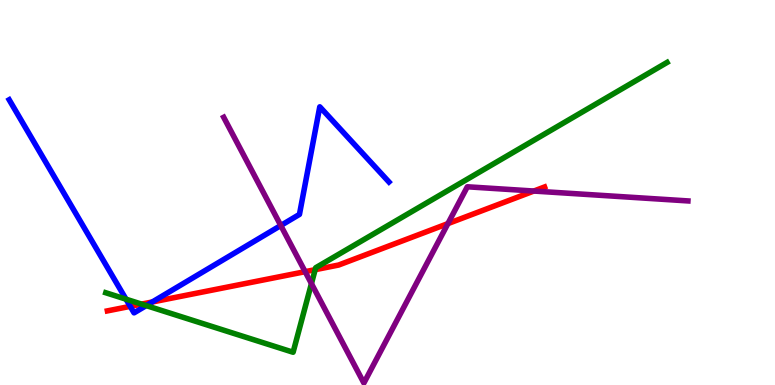[{'lines': ['blue', 'red'], 'intersections': [{'x': 1.68, 'y': 2.04}, {'x': 1.97, 'y': 2.16}]}, {'lines': ['green', 'red'], 'intersections': [{'x': 1.83, 'y': 2.1}, {'x': 4.07, 'y': 3.0}]}, {'lines': ['purple', 'red'], 'intersections': [{'x': 3.94, 'y': 2.94}, {'x': 5.78, 'y': 4.19}, {'x': 6.89, 'y': 5.04}]}, {'lines': ['blue', 'green'], 'intersections': [{'x': 1.63, 'y': 2.23}, {'x': 1.89, 'y': 2.06}]}, {'lines': ['blue', 'purple'], 'intersections': [{'x': 3.62, 'y': 4.14}]}, {'lines': ['green', 'purple'], 'intersections': [{'x': 4.02, 'y': 2.63}]}]